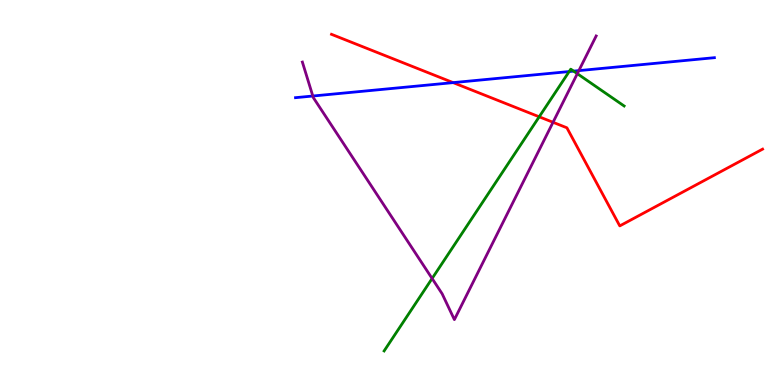[{'lines': ['blue', 'red'], 'intersections': [{'x': 5.85, 'y': 7.85}]}, {'lines': ['green', 'red'], 'intersections': [{'x': 6.96, 'y': 6.97}]}, {'lines': ['purple', 'red'], 'intersections': [{'x': 7.14, 'y': 6.82}]}, {'lines': ['blue', 'green'], 'intersections': [{'x': 7.34, 'y': 8.14}, {'x': 7.4, 'y': 8.15}]}, {'lines': ['blue', 'purple'], 'intersections': [{'x': 4.04, 'y': 7.51}, {'x': 7.47, 'y': 8.17}]}, {'lines': ['green', 'purple'], 'intersections': [{'x': 5.58, 'y': 2.77}, {'x': 7.45, 'y': 8.09}]}]